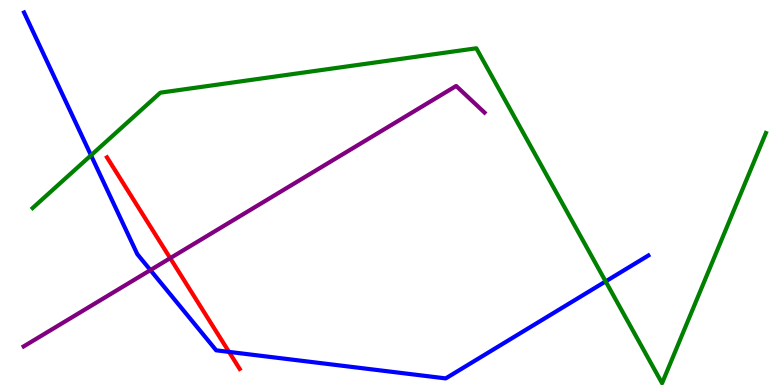[{'lines': ['blue', 'red'], 'intersections': [{'x': 2.95, 'y': 0.86}]}, {'lines': ['green', 'red'], 'intersections': []}, {'lines': ['purple', 'red'], 'intersections': [{'x': 2.2, 'y': 3.29}]}, {'lines': ['blue', 'green'], 'intersections': [{'x': 1.17, 'y': 5.97}, {'x': 7.81, 'y': 2.69}]}, {'lines': ['blue', 'purple'], 'intersections': [{'x': 1.94, 'y': 2.98}]}, {'lines': ['green', 'purple'], 'intersections': []}]